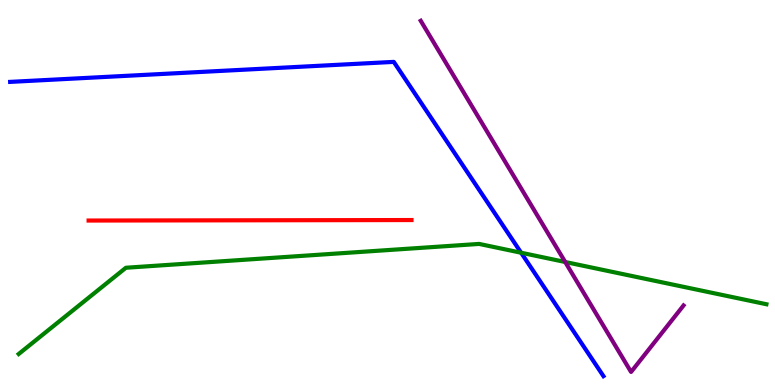[{'lines': ['blue', 'red'], 'intersections': []}, {'lines': ['green', 'red'], 'intersections': []}, {'lines': ['purple', 'red'], 'intersections': []}, {'lines': ['blue', 'green'], 'intersections': [{'x': 6.72, 'y': 3.44}]}, {'lines': ['blue', 'purple'], 'intersections': []}, {'lines': ['green', 'purple'], 'intersections': [{'x': 7.29, 'y': 3.19}]}]